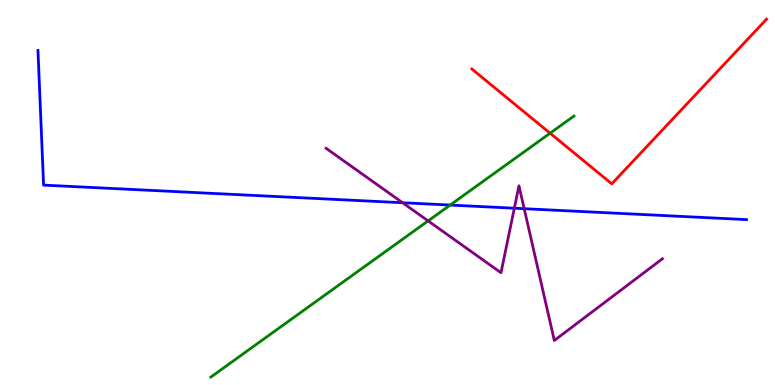[{'lines': ['blue', 'red'], 'intersections': []}, {'lines': ['green', 'red'], 'intersections': [{'x': 7.1, 'y': 6.54}]}, {'lines': ['purple', 'red'], 'intersections': []}, {'lines': ['blue', 'green'], 'intersections': [{'x': 5.81, 'y': 4.67}]}, {'lines': ['blue', 'purple'], 'intersections': [{'x': 5.19, 'y': 4.73}, {'x': 6.64, 'y': 4.59}, {'x': 6.76, 'y': 4.58}]}, {'lines': ['green', 'purple'], 'intersections': [{'x': 5.52, 'y': 4.26}]}]